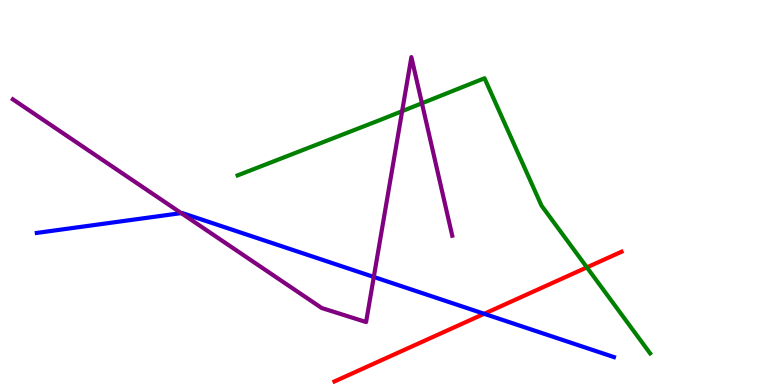[{'lines': ['blue', 'red'], 'intersections': [{'x': 6.25, 'y': 1.85}]}, {'lines': ['green', 'red'], 'intersections': [{'x': 7.57, 'y': 3.06}]}, {'lines': ['purple', 'red'], 'intersections': []}, {'lines': ['blue', 'green'], 'intersections': []}, {'lines': ['blue', 'purple'], 'intersections': [{'x': 2.34, 'y': 4.46}, {'x': 4.82, 'y': 2.81}]}, {'lines': ['green', 'purple'], 'intersections': [{'x': 5.19, 'y': 7.11}, {'x': 5.44, 'y': 7.32}]}]